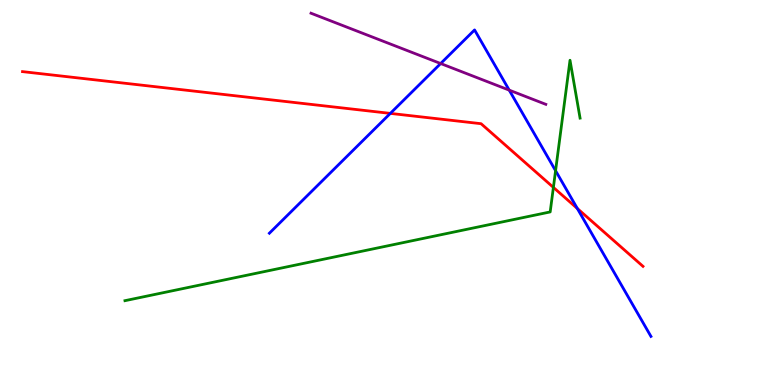[{'lines': ['blue', 'red'], 'intersections': [{'x': 5.04, 'y': 7.05}, {'x': 7.45, 'y': 4.58}]}, {'lines': ['green', 'red'], 'intersections': [{'x': 7.14, 'y': 5.13}]}, {'lines': ['purple', 'red'], 'intersections': []}, {'lines': ['blue', 'green'], 'intersections': [{'x': 7.17, 'y': 5.57}]}, {'lines': ['blue', 'purple'], 'intersections': [{'x': 5.69, 'y': 8.35}, {'x': 6.57, 'y': 7.66}]}, {'lines': ['green', 'purple'], 'intersections': []}]